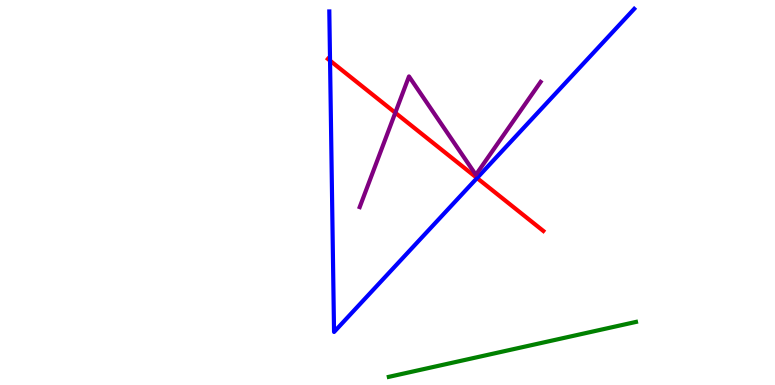[{'lines': ['blue', 'red'], 'intersections': [{'x': 4.26, 'y': 8.42}, {'x': 6.16, 'y': 5.38}]}, {'lines': ['green', 'red'], 'intersections': []}, {'lines': ['purple', 'red'], 'intersections': [{'x': 5.1, 'y': 7.07}]}, {'lines': ['blue', 'green'], 'intersections': []}, {'lines': ['blue', 'purple'], 'intersections': []}, {'lines': ['green', 'purple'], 'intersections': []}]